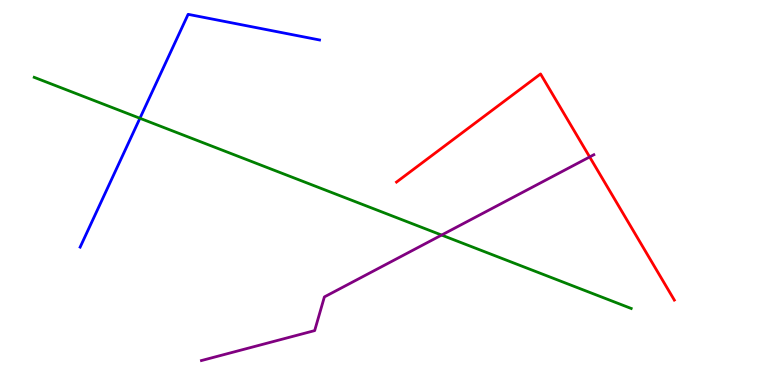[{'lines': ['blue', 'red'], 'intersections': []}, {'lines': ['green', 'red'], 'intersections': []}, {'lines': ['purple', 'red'], 'intersections': [{'x': 7.61, 'y': 5.92}]}, {'lines': ['blue', 'green'], 'intersections': [{'x': 1.81, 'y': 6.93}]}, {'lines': ['blue', 'purple'], 'intersections': []}, {'lines': ['green', 'purple'], 'intersections': [{'x': 5.7, 'y': 3.89}]}]